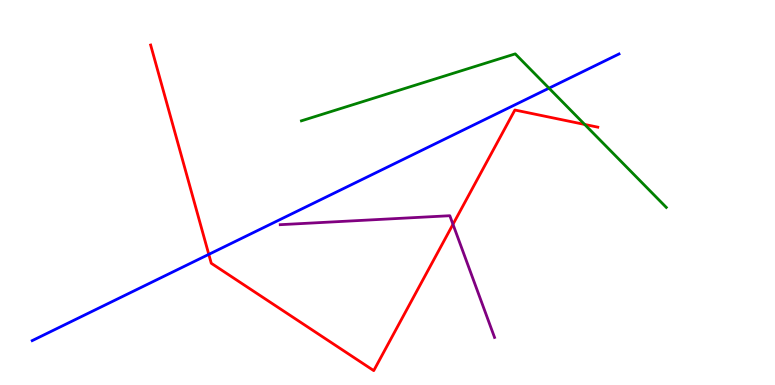[{'lines': ['blue', 'red'], 'intersections': [{'x': 2.69, 'y': 3.39}]}, {'lines': ['green', 'red'], 'intersections': [{'x': 7.54, 'y': 6.77}]}, {'lines': ['purple', 'red'], 'intersections': [{'x': 5.84, 'y': 4.17}]}, {'lines': ['blue', 'green'], 'intersections': [{'x': 7.08, 'y': 7.71}]}, {'lines': ['blue', 'purple'], 'intersections': []}, {'lines': ['green', 'purple'], 'intersections': []}]